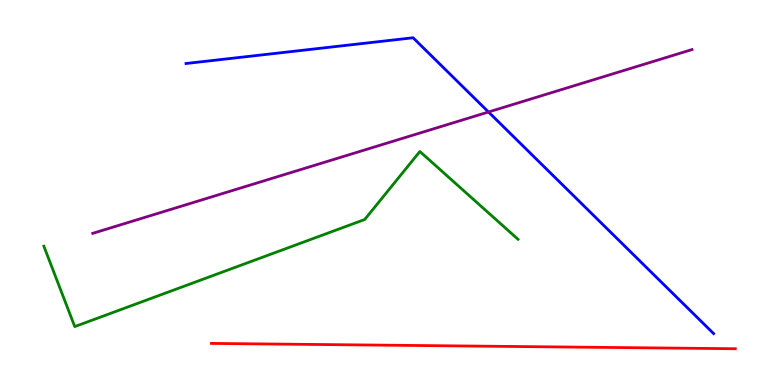[{'lines': ['blue', 'red'], 'intersections': []}, {'lines': ['green', 'red'], 'intersections': []}, {'lines': ['purple', 'red'], 'intersections': []}, {'lines': ['blue', 'green'], 'intersections': []}, {'lines': ['blue', 'purple'], 'intersections': [{'x': 6.3, 'y': 7.09}]}, {'lines': ['green', 'purple'], 'intersections': []}]